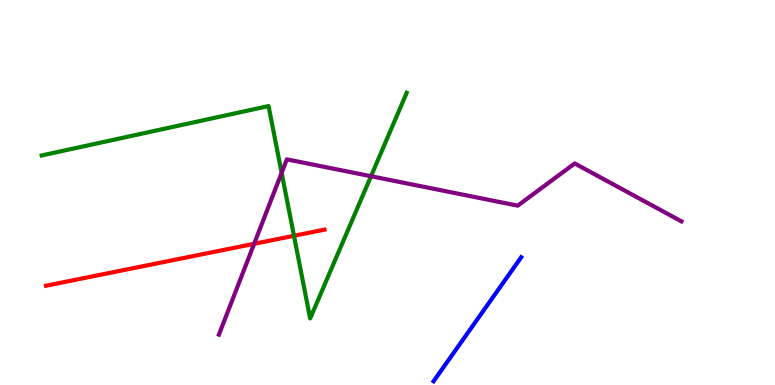[{'lines': ['blue', 'red'], 'intersections': []}, {'lines': ['green', 'red'], 'intersections': [{'x': 3.79, 'y': 3.88}]}, {'lines': ['purple', 'red'], 'intersections': [{'x': 3.28, 'y': 3.67}]}, {'lines': ['blue', 'green'], 'intersections': []}, {'lines': ['blue', 'purple'], 'intersections': []}, {'lines': ['green', 'purple'], 'intersections': [{'x': 3.63, 'y': 5.51}, {'x': 4.79, 'y': 5.42}]}]